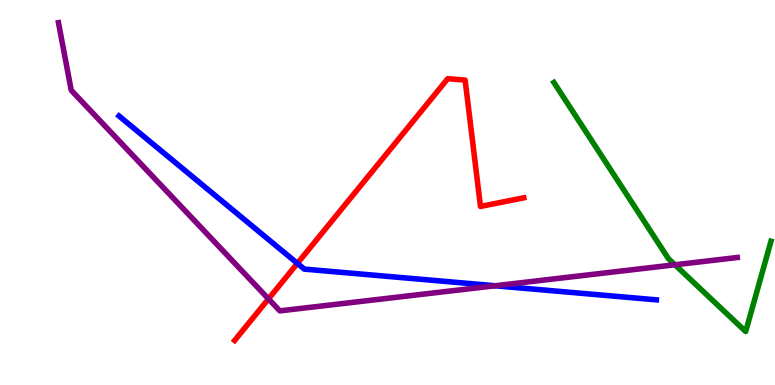[{'lines': ['blue', 'red'], 'intersections': [{'x': 3.84, 'y': 3.16}]}, {'lines': ['green', 'red'], 'intersections': []}, {'lines': ['purple', 'red'], 'intersections': [{'x': 3.46, 'y': 2.24}]}, {'lines': ['blue', 'green'], 'intersections': []}, {'lines': ['blue', 'purple'], 'intersections': [{'x': 6.39, 'y': 2.58}]}, {'lines': ['green', 'purple'], 'intersections': [{'x': 8.71, 'y': 3.12}]}]